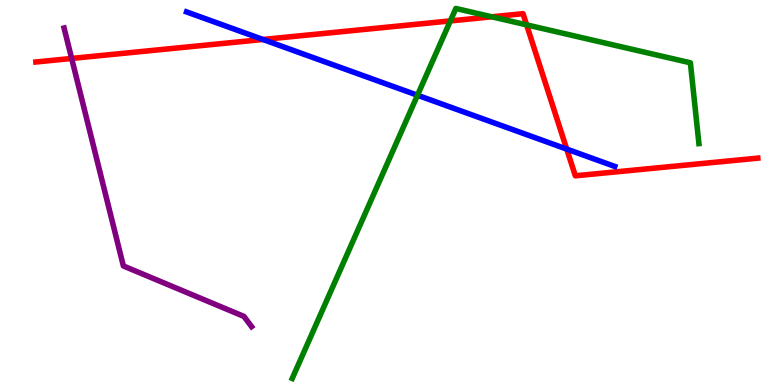[{'lines': ['blue', 'red'], 'intersections': [{'x': 3.39, 'y': 8.97}, {'x': 7.31, 'y': 6.13}]}, {'lines': ['green', 'red'], 'intersections': [{'x': 5.81, 'y': 9.46}, {'x': 6.35, 'y': 9.56}, {'x': 6.8, 'y': 9.35}]}, {'lines': ['purple', 'red'], 'intersections': [{'x': 0.925, 'y': 8.48}]}, {'lines': ['blue', 'green'], 'intersections': [{'x': 5.39, 'y': 7.53}]}, {'lines': ['blue', 'purple'], 'intersections': []}, {'lines': ['green', 'purple'], 'intersections': []}]